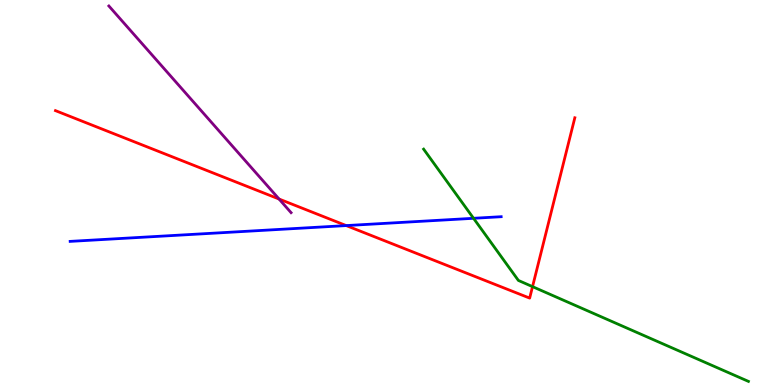[{'lines': ['blue', 'red'], 'intersections': [{'x': 4.47, 'y': 4.14}]}, {'lines': ['green', 'red'], 'intersections': [{'x': 6.87, 'y': 2.55}]}, {'lines': ['purple', 'red'], 'intersections': [{'x': 3.6, 'y': 4.83}]}, {'lines': ['blue', 'green'], 'intersections': [{'x': 6.11, 'y': 4.33}]}, {'lines': ['blue', 'purple'], 'intersections': []}, {'lines': ['green', 'purple'], 'intersections': []}]